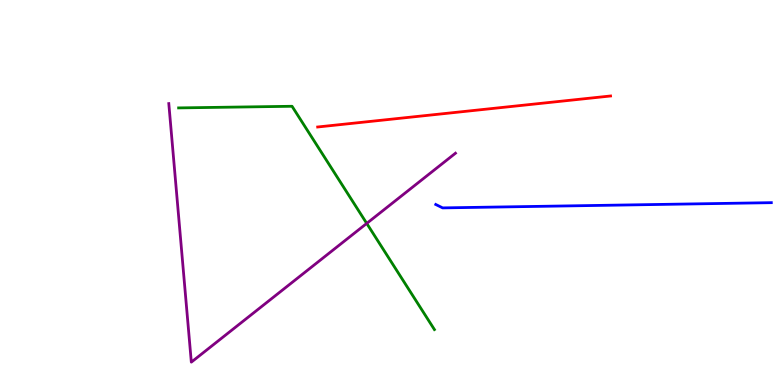[{'lines': ['blue', 'red'], 'intersections': []}, {'lines': ['green', 'red'], 'intersections': []}, {'lines': ['purple', 'red'], 'intersections': []}, {'lines': ['blue', 'green'], 'intersections': []}, {'lines': ['blue', 'purple'], 'intersections': []}, {'lines': ['green', 'purple'], 'intersections': [{'x': 4.73, 'y': 4.2}]}]